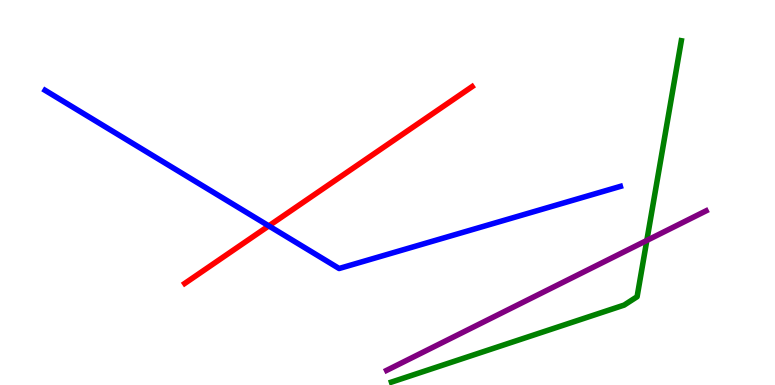[{'lines': ['blue', 'red'], 'intersections': [{'x': 3.47, 'y': 4.13}]}, {'lines': ['green', 'red'], 'intersections': []}, {'lines': ['purple', 'red'], 'intersections': []}, {'lines': ['blue', 'green'], 'intersections': []}, {'lines': ['blue', 'purple'], 'intersections': []}, {'lines': ['green', 'purple'], 'intersections': [{'x': 8.35, 'y': 3.75}]}]